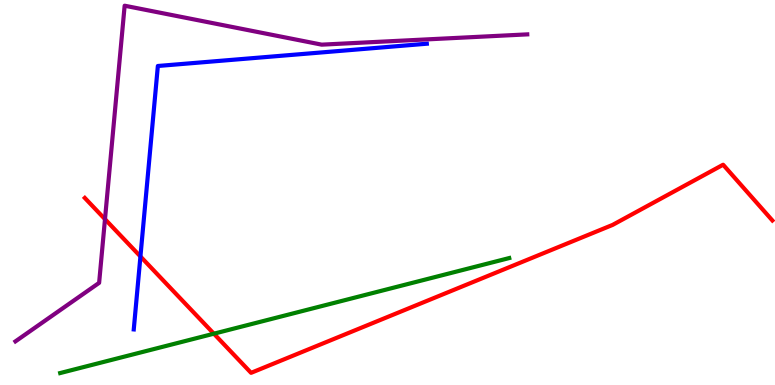[{'lines': ['blue', 'red'], 'intersections': [{'x': 1.81, 'y': 3.34}]}, {'lines': ['green', 'red'], 'intersections': [{'x': 2.76, 'y': 1.33}]}, {'lines': ['purple', 'red'], 'intersections': [{'x': 1.35, 'y': 4.31}]}, {'lines': ['blue', 'green'], 'intersections': []}, {'lines': ['blue', 'purple'], 'intersections': []}, {'lines': ['green', 'purple'], 'intersections': []}]